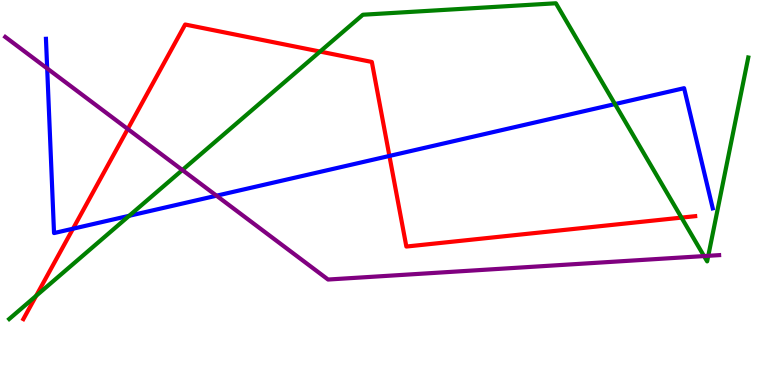[{'lines': ['blue', 'red'], 'intersections': [{'x': 0.942, 'y': 4.06}, {'x': 5.02, 'y': 5.95}]}, {'lines': ['green', 'red'], 'intersections': [{'x': 0.466, 'y': 2.32}, {'x': 4.13, 'y': 8.66}, {'x': 8.79, 'y': 4.35}]}, {'lines': ['purple', 'red'], 'intersections': [{'x': 1.65, 'y': 6.65}]}, {'lines': ['blue', 'green'], 'intersections': [{'x': 1.67, 'y': 4.4}, {'x': 7.94, 'y': 7.3}]}, {'lines': ['blue', 'purple'], 'intersections': [{'x': 0.609, 'y': 8.22}, {'x': 2.79, 'y': 4.92}]}, {'lines': ['green', 'purple'], 'intersections': [{'x': 2.35, 'y': 5.58}, {'x': 9.08, 'y': 3.35}, {'x': 9.14, 'y': 3.36}]}]